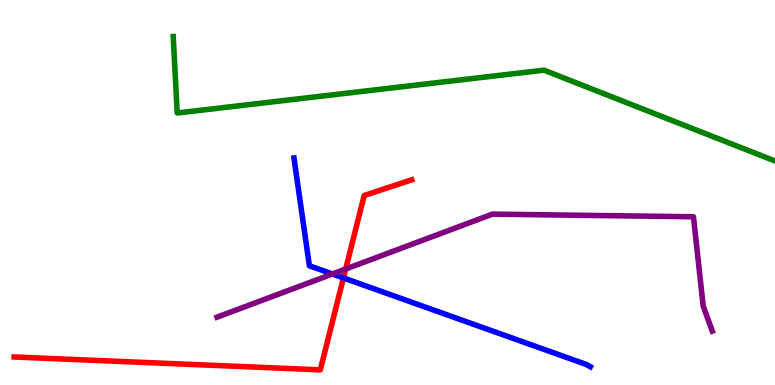[{'lines': ['blue', 'red'], 'intersections': [{'x': 4.43, 'y': 2.78}]}, {'lines': ['green', 'red'], 'intersections': []}, {'lines': ['purple', 'red'], 'intersections': [{'x': 4.46, 'y': 3.01}]}, {'lines': ['blue', 'green'], 'intersections': []}, {'lines': ['blue', 'purple'], 'intersections': [{'x': 4.29, 'y': 2.88}]}, {'lines': ['green', 'purple'], 'intersections': []}]